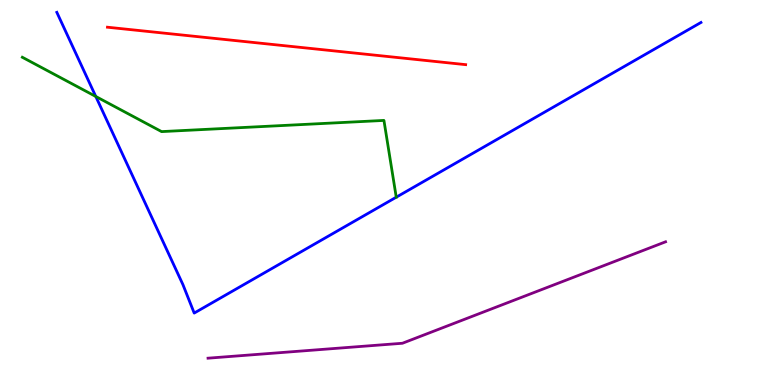[{'lines': ['blue', 'red'], 'intersections': []}, {'lines': ['green', 'red'], 'intersections': []}, {'lines': ['purple', 'red'], 'intersections': []}, {'lines': ['blue', 'green'], 'intersections': [{'x': 1.24, 'y': 7.49}]}, {'lines': ['blue', 'purple'], 'intersections': []}, {'lines': ['green', 'purple'], 'intersections': []}]